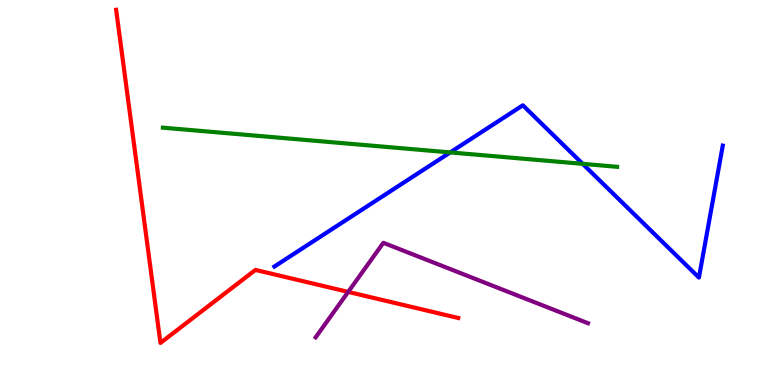[{'lines': ['blue', 'red'], 'intersections': []}, {'lines': ['green', 'red'], 'intersections': []}, {'lines': ['purple', 'red'], 'intersections': [{'x': 4.49, 'y': 2.42}]}, {'lines': ['blue', 'green'], 'intersections': [{'x': 5.81, 'y': 6.04}, {'x': 7.52, 'y': 5.74}]}, {'lines': ['blue', 'purple'], 'intersections': []}, {'lines': ['green', 'purple'], 'intersections': []}]